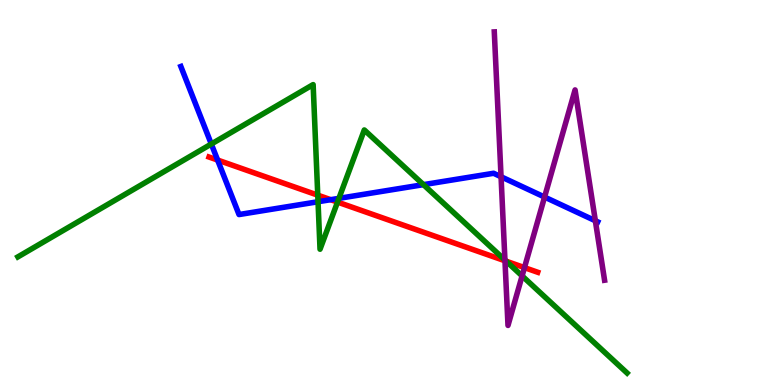[{'lines': ['blue', 'red'], 'intersections': [{'x': 2.81, 'y': 5.84}, {'x': 4.27, 'y': 4.81}]}, {'lines': ['green', 'red'], 'intersections': [{'x': 4.1, 'y': 4.93}, {'x': 4.36, 'y': 4.75}, {'x': 6.53, 'y': 3.22}]}, {'lines': ['purple', 'red'], 'intersections': [{'x': 6.52, 'y': 3.23}, {'x': 6.77, 'y': 3.05}]}, {'lines': ['blue', 'green'], 'intersections': [{'x': 2.73, 'y': 6.26}, {'x': 4.1, 'y': 4.76}, {'x': 4.37, 'y': 4.85}, {'x': 5.46, 'y': 5.2}]}, {'lines': ['blue', 'purple'], 'intersections': [{'x': 6.47, 'y': 5.41}, {'x': 7.03, 'y': 4.88}, {'x': 7.68, 'y': 4.27}]}, {'lines': ['green', 'purple'], 'intersections': [{'x': 6.52, 'y': 3.25}, {'x': 6.74, 'y': 2.83}]}]